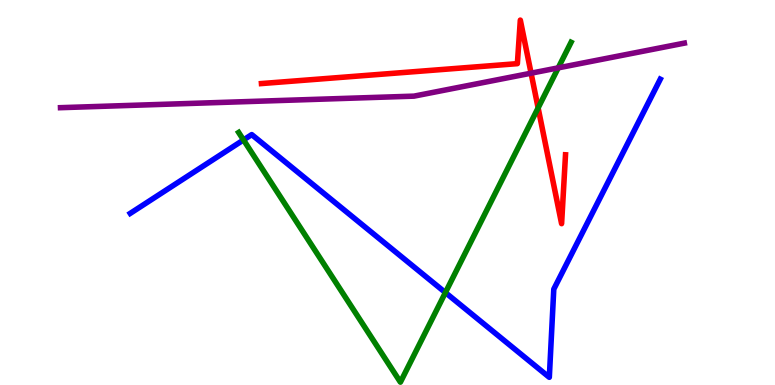[{'lines': ['blue', 'red'], 'intersections': []}, {'lines': ['green', 'red'], 'intersections': [{'x': 6.94, 'y': 7.2}]}, {'lines': ['purple', 'red'], 'intersections': [{'x': 6.85, 'y': 8.1}]}, {'lines': ['blue', 'green'], 'intersections': [{'x': 3.14, 'y': 6.37}, {'x': 5.75, 'y': 2.4}]}, {'lines': ['blue', 'purple'], 'intersections': []}, {'lines': ['green', 'purple'], 'intersections': [{'x': 7.2, 'y': 8.24}]}]